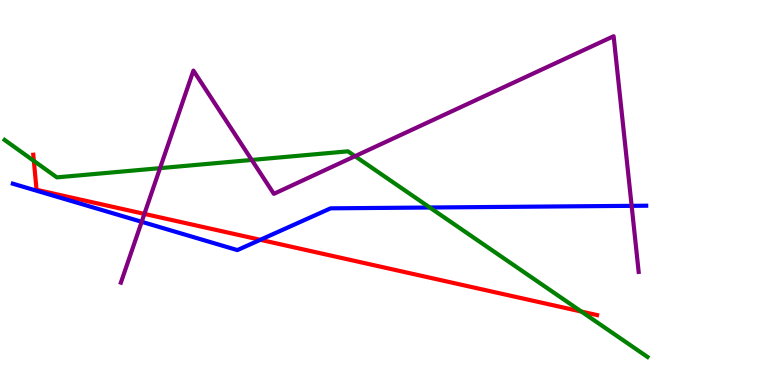[{'lines': ['blue', 'red'], 'intersections': [{'x': 3.36, 'y': 3.77}]}, {'lines': ['green', 'red'], 'intersections': [{'x': 0.437, 'y': 5.82}, {'x': 7.5, 'y': 1.91}]}, {'lines': ['purple', 'red'], 'intersections': [{'x': 1.86, 'y': 4.44}]}, {'lines': ['blue', 'green'], 'intersections': [{'x': 5.55, 'y': 4.61}]}, {'lines': ['blue', 'purple'], 'intersections': [{'x': 1.83, 'y': 4.24}, {'x': 8.15, 'y': 4.65}]}, {'lines': ['green', 'purple'], 'intersections': [{'x': 2.07, 'y': 5.63}, {'x': 3.25, 'y': 5.85}, {'x': 4.58, 'y': 5.94}]}]